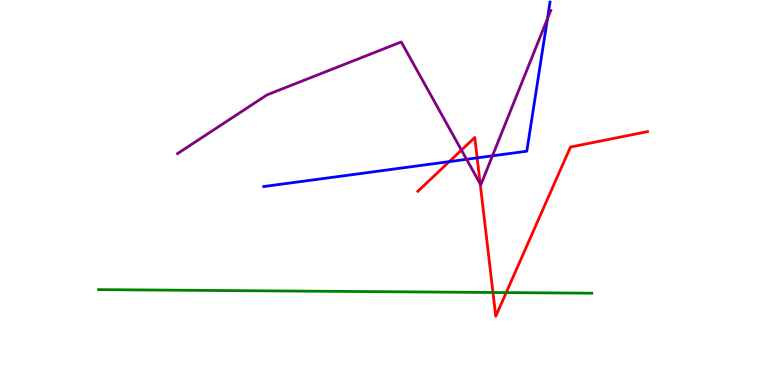[{'lines': ['blue', 'red'], 'intersections': [{'x': 5.8, 'y': 5.8}, {'x': 6.16, 'y': 5.9}]}, {'lines': ['green', 'red'], 'intersections': [{'x': 6.36, 'y': 2.4}, {'x': 6.53, 'y': 2.4}]}, {'lines': ['purple', 'red'], 'intersections': [{'x': 5.95, 'y': 6.1}, {'x': 6.2, 'y': 5.23}]}, {'lines': ['blue', 'green'], 'intersections': []}, {'lines': ['blue', 'purple'], 'intersections': [{'x': 6.02, 'y': 5.86}, {'x': 6.35, 'y': 5.95}, {'x': 7.06, 'y': 9.51}]}, {'lines': ['green', 'purple'], 'intersections': []}]